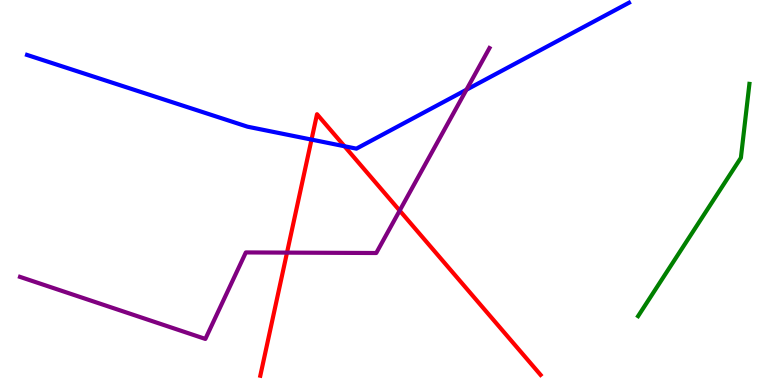[{'lines': ['blue', 'red'], 'intersections': [{'x': 4.02, 'y': 6.37}, {'x': 4.45, 'y': 6.2}]}, {'lines': ['green', 'red'], 'intersections': []}, {'lines': ['purple', 'red'], 'intersections': [{'x': 3.7, 'y': 3.44}, {'x': 5.16, 'y': 4.53}]}, {'lines': ['blue', 'green'], 'intersections': []}, {'lines': ['blue', 'purple'], 'intersections': [{'x': 6.02, 'y': 7.67}]}, {'lines': ['green', 'purple'], 'intersections': []}]